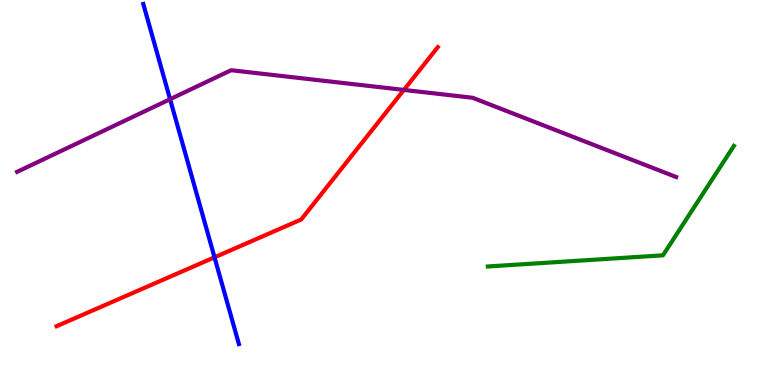[{'lines': ['blue', 'red'], 'intersections': [{'x': 2.77, 'y': 3.32}]}, {'lines': ['green', 'red'], 'intersections': []}, {'lines': ['purple', 'red'], 'intersections': [{'x': 5.21, 'y': 7.66}]}, {'lines': ['blue', 'green'], 'intersections': []}, {'lines': ['blue', 'purple'], 'intersections': [{'x': 2.19, 'y': 7.42}]}, {'lines': ['green', 'purple'], 'intersections': []}]